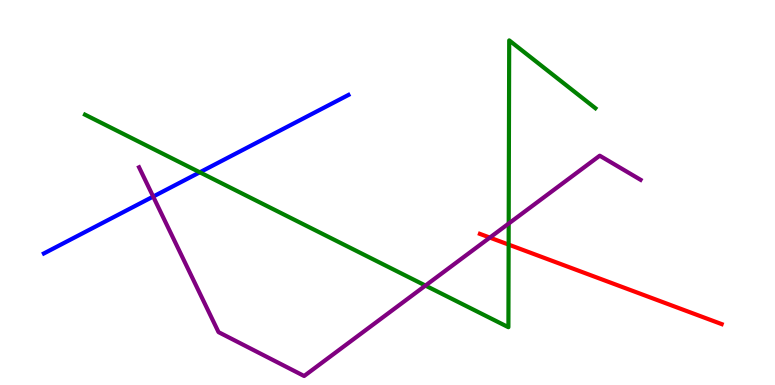[{'lines': ['blue', 'red'], 'intersections': []}, {'lines': ['green', 'red'], 'intersections': [{'x': 6.56, 'y': 3.65}]}, {'lines': ['purple', 'red'], 'intersections': [{'x': 6.32, 'y': 3.83}]}, {'lines': ['blue', 'green'], 'intersections': [{'x': 2.58, 'y': 5.52}]}, {'lines': ['blue', 'purple'], 'intersections': [{'x': 1.98, 'y': 4.89}]}, {'lines': ['green', 'purple'], 'intersections': [{'x': 5.49, 'y': 2.58}, {'x': 6.56, 'y': 4.19}]}]